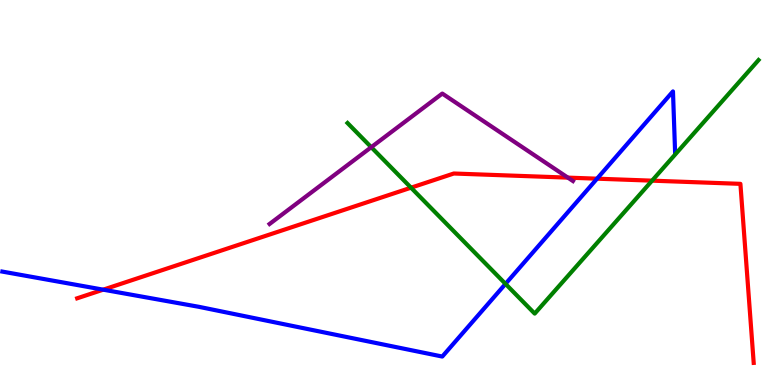[{'lines': ['blue', 'red'], 'intersections': [{'x': 1.33, 'y': 2.48}, {'x': 7.7, 'y': 5.36}]}, {'lines': ['green', 'red'], 'intersections': [{'x': 5.3, 'y': 5.12}, {'x': 8.41, 'y': 5.31}]}, {'lines': ['purple', 'red'], 'intersections': [{'x': 7.33, 'y': 5.39}]}, {'lines': ['blue', 'green'], 'intersections': [{'x': 6.52, 'y': 2.63}]}, {'lines': ['blue', 'purple'], 'intersections': []}, {'lines': ['green', 'purple'], 'intersections': [{'x': 4.79, 'y': 6.18}]}]